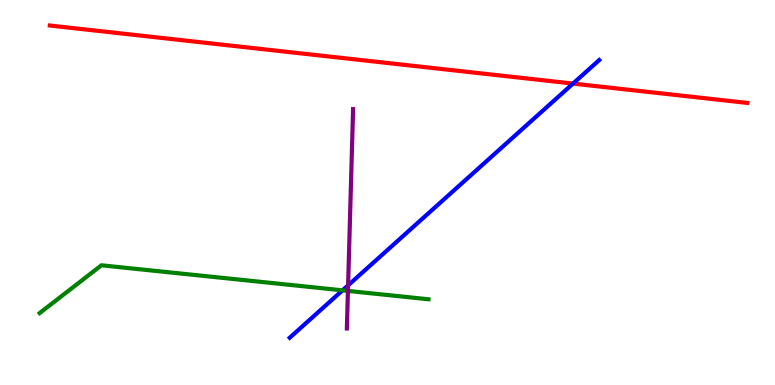[{'lines': ['blue', 'red'], 'intersections': [{'x': 7.39, 'y': 7.83}]}, {'lines': ['green', 'red'], 'intersections': []}, {'lines': ['purple', 'red'], 'intersections': []}, {'lines': ['blue', 'green'], 'intersections': [{'x': 4.42, 'y': 2.46}]}, {'lines': ['blue', 'purple'], 'intersections': [{'x': 4.49, 'y': 2.59}]}, {'lines': ['green', 'purple'], 'intersections': [{'x': 4.49, 'y': 2.44}]}]